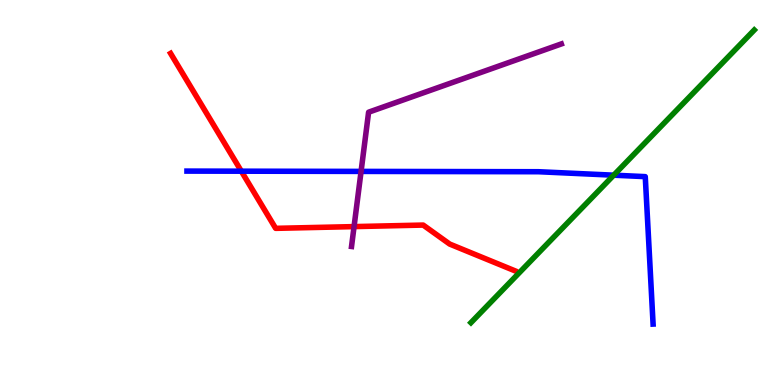[{'lines': ['blue', 'red'], 'intersections': [{'x': 3.11, 'y': 5.55}]}, {'lines': ['green', 'red'], 'intersections': []}, {'lines': ['purple', 'red'], 'intersections': [{'x': 4.57, 'y': 4.11}]}, {'lines': ['blue', 'green'], 'intersections': [{'x': 7.92, 'y': 5.45}]}, {'lines': ['blue', 'purple'], 'intersections': [{'x': 4.66, 'y': 5.55}]}, {'lines': ['green', 'purple'], 'intersections': []}]